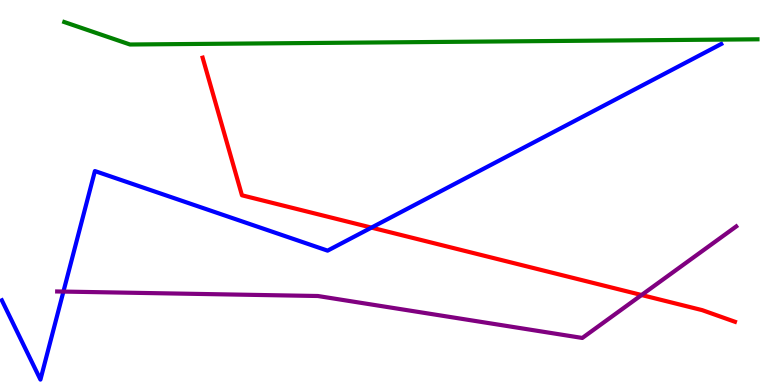[{'lines': ['blue', 'red'], 'intersections': [{'x': 4.79, 'y': 4.09}]}, {'lines': ['green', 'red'], 'intersections': []}, {'lines': ['purple', 'red'], 'intersections': [{'x': 8.28, 'y': 2.34}]}, {'lines': ['blue', 'green'], 'intersections': []}, {'lines': ['blue', 'purple'], 'intersections': [{'x': 0.818, 'y': 2.43}]}, {'lines': ['green', 'purple'], 'intersections': []}]